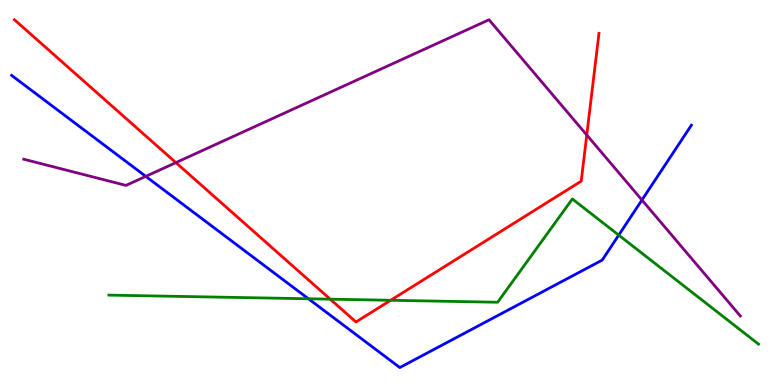[{'lines': ['blue', 'red'], 'intersections': []}, {'lines': ['green', 'red'], 'intersections': [{'x': 4.26, 'y': 2.23}, {'x': 5.04, 'y': 2.2}]}, {'lines': ['purple', 'red'], 'intersections': [{'x': 2.27, 'y': 5.78}, {'x': 7.57, 'y': 6.49}]}, {'lines': ['blue', 'green'], 'intersections': [{'x': 3.98, 'y': 2.24}, {'x': 7.98, 'y': 3.89}]}, {'lines': ['blue', 'purple'], 'intersections': [{'x': 1.88, 'y': 5.42}, {'x': 8.28, 'y': 4.8}]}, {'lines': ['green', 'purple'], 'intersections': []}]